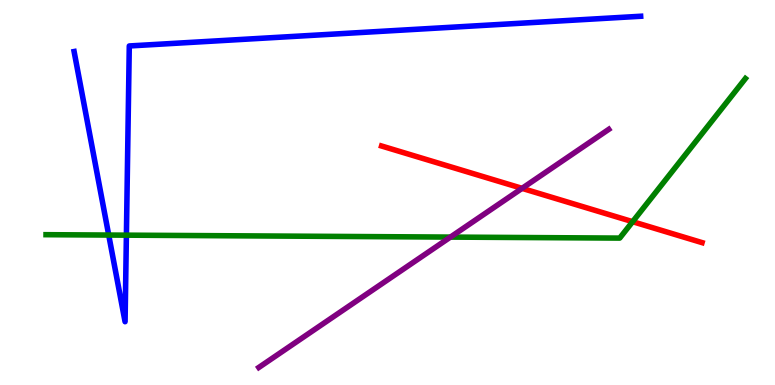[{'lines': ['blue', 'red'], 'intersections': []}, {'lines': ['green', 'red'], 'intersections': [{'x': 8.16, 'y': 4.24}]}, {'lines': ['purple', 'red'], 'intersections': [{'x': 6.74, 'y': 5.11}]}, {'lines': ['blue', 'green'], 'intersections': [{'x': 1.4, 'y': 3.89}, {'x': 1.63, 'y': 3.89}]}, {'lines': ['blue', 'purple'], 'intersections': []}, {'lines': ['green', 'purple'], 'intersections': [{'x': 5.81, 'y': 3.84}]}]